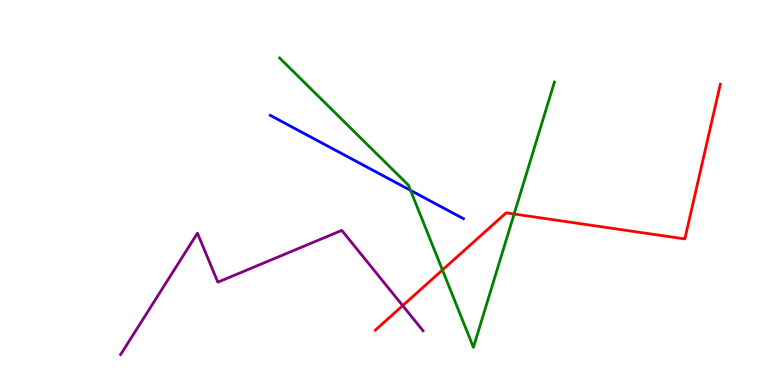[{'lines': ['blue', 'red'], 'intersections': []}, {'lines': ['green', 'red'], 'intersections': [{'x': 5.71, 'y': 2.99}, {'x': 6.63, 'y': 4.44}]}, {'lines': ['purple', 'red'], 'intersections': [{'x': 5.2, 'y': 2.06}]}, {'lines': ['blue', 'green'], 'intersections': [{'x': 5.3, 'y': 5.06}]}, {'lines': ['blue', 'purple'], 'intersections': []}, {'lines': ['green', 'purple'], 'intersections': []}]